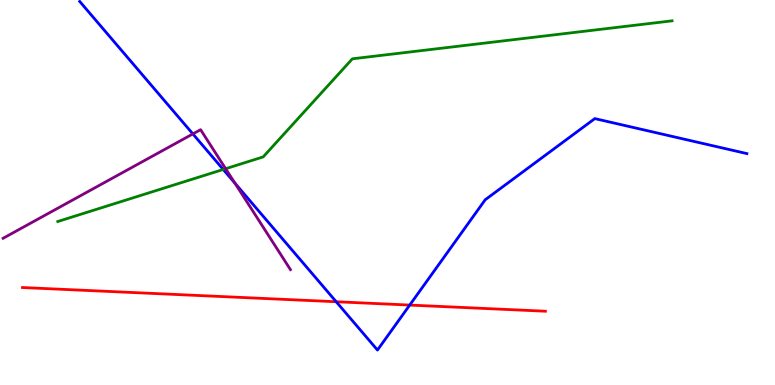[{'lines': ['blue', 'red'], 'intersections': [{'x': 4.34, 'y': 2.16}, {'x': 5.29, 'y': 2.08}]}, {'lines': ['green', 'red'], 'intersections': []}, {'lines': ['purple', 'red'], 'intersections': []}, {'lines': ['blue', 'green'], 'intersections': [{'x': 2.88, 'y': 5.6}]}, {'lines': ['blue', 'purple'], 'intersections': [{'x': 2.49, 'y': 6.52}, {'x': 3.03, 'y': 5.24}]}, {'lines': ['green', 'purple'], 'intersections': [{'x': 2.91, 'y': 5.62}]}]